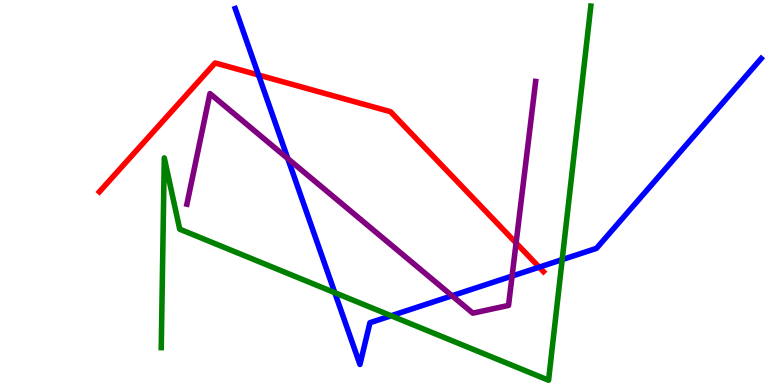[{'lines': ['blue', 'red'], 'intersections': [{'x': 3.34, 'y': 8.05}, {'x': 6.96, 'y': 3.06}]}, {'lines': ['green', 'red'], 'intersections': []}, {'lines': ['purple', 'red'], 'intersections': [{'x': 6.66, 'y': 3.69}]}, {'lines': ['blue', 'green'], 'intersections': [{'x': 4.32, 'y': 2.4}, {'x': 5.05, 'y': 1.8}, {'x': 7.25, 'y': 3.26}]}, {'lines': ['blue', 'purple'], 'intersections': [{'x': 3.71, 'y': 5.88}, {'x': 5.83, 'y': 2.32}, {'x': 6.61, 'y': 2.83}]}, {'lines': ['green', 'purple'], 'intersections': []}]